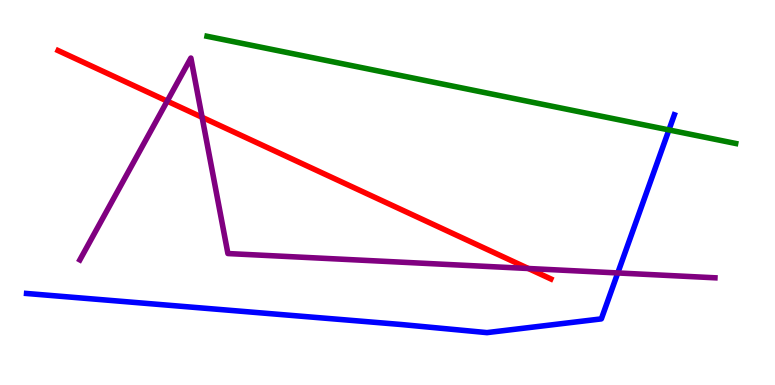[{'lines': ['blue', 'red'], 'intersections': []}, {'lines': ['green', 'red'], 'intersections': []}, {'lines': ['purple', 'red'], 'intersections': [{'x': 2.16, 'y': 7.37}, {'x': 2.61, 'y': 6.95}, {'x': 6.82, 'y': 3.03}]}, {'lines': ['blue', 'green'], 'intersections': [{'x': 8.63, 'y': 6.63}]}, {'lines': ['blue', 'purple'], 'intersections': [{'x': 7.97, 'y': 2.91}]}, {'lines': ['green', 'purple'], 'intersections': []}]